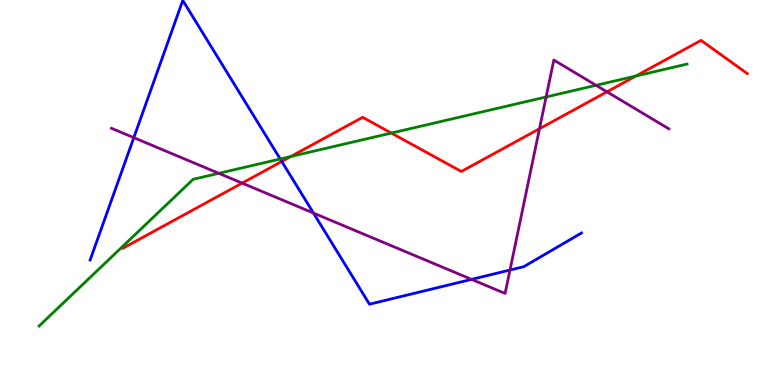[{'lines': ['blue', 'red'], 'intersections': [{'x': 3.64, 'y': 5.81}]}, {'lines': ['green', 'red'], 'intersections': [{'x': 3.75, 'y': 5.93}, {'x': 5.05, 'y': 6.54}, {'x': 8.21, 'y': 8.03}]}, {'lines': ['purple', 'red'], 'intersections': [{'x': 3.12, 'y': 5.24}, {'x': 6.96, 'y': 6.66}, {'x': 7.83, 'y': 7.61}]}, {'lines': ['blue', 'green'], 'intersections': [{'x': 3.62, 'y': 5.87}]}, {'lines': ['blue', 'purple'], 'intersections': [{'x': 1.73, 'y': 6.42}, {'x': 4.04, 'y': 4.47}, {'x': 6.08, 'y': 2.74}, {'x': 6.58, 'y': 2.99}]}, {'lines': ['green', 'purple'], 'intersections': [{'x': 2.82, 'y': 5.5}, {'x': 7.05, 'y': 7.48}, {'x': 7.69, 'y': 7.78}]}]